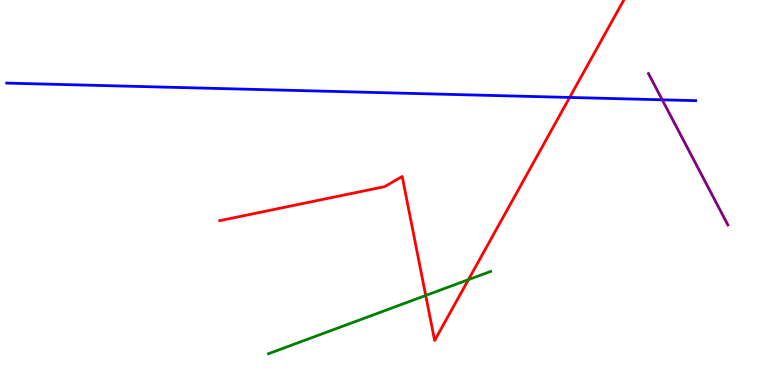[{'lines': ['blue', 'red'], 'intersections': [{'x': 7.35, 'y': 7.47}]}, {'lines': ['green', 'red'], 'intersections': [{'x': 5.49, 'y': 2.33}, {'x': 6.04, 'y': 2.74}]}, {'lines': ['purple', 'red'], 'intersections': []}, {'lines': ['blue', 'green'], 'intersections': []}, {'lines': ['blue', 'purple'], 'intersections': [{'x': 8.54, 'y': 7.41}]}, {'lines': ['green', 'purple'], 'intersections': []}]